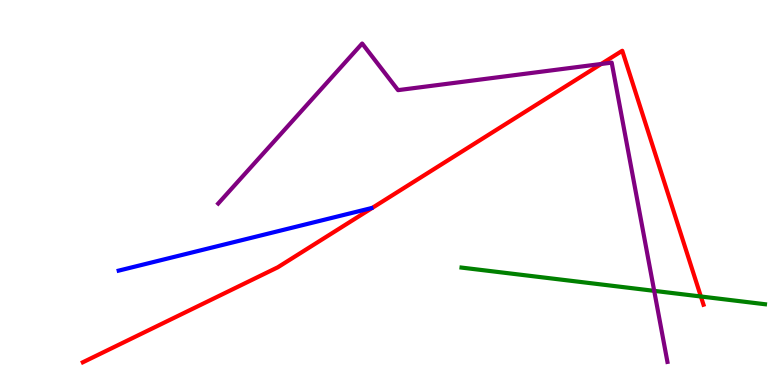[{'lines': ['blue', 'red'], 'intersections': []}, {'lines': ['green', 'red'], 'intersections': [{'x': 9.04, 'y': 2.3}]}, {'lines': ['purple', 'red'], 'intersections': [{'x': 7.76, 'y': 8.34}]}, {'lines': ['blue', 'green'], 'intersections': []}, {'lines': ['blue', 'purple'], 'intersections': []}, {'lines': ['green', 'purple'], 'intersections': [{'x': 8.44, 'y': 2.45}]}]